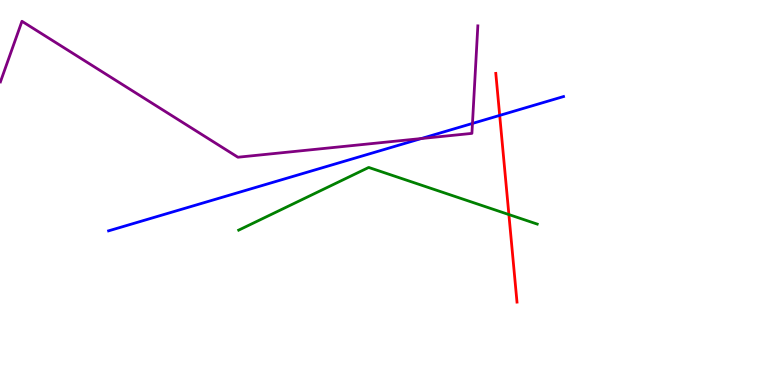[{'lines': ['blue', 'red'], 'intersections': [{'x': 6.45, 'y': 7.0}]}, {'lines': ['green', 'red'], 'intersections': [{'x': 6.57, 'y': 4.43}]}, {'lines': ['purple', 'red'], 'intersections': []}, {'lines': ['blue', 'green'], 'intersections': []}, {'lines': ['blue', 'purple'], 'intersections': [{'x': 5.44, 'y': 6.4}, {'x': 6.1, 'y': 6.79}]}, {'lines': ['green', 'purple'], 'intersections': []}]